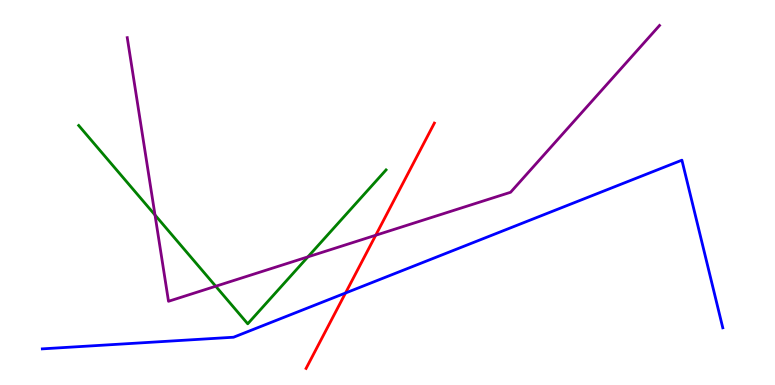[{'lines': ['blue', 'red'], 'intersections': [{'x': 4.46, 'y': 2.39}]}, {'lines': ['green', 'red'], 'intersections': []}, {'lines': ['purple', 'red'], 'intersections': [{'x': 4.85, 'y': 3.89}]}, {'lines': ['blue', 'green'], 'intersections': []}, {'lines': ['blue', 'purple'], 'intersections': []}, {'lines': ['green', 'purple'], 'intersections': [{'x': 2.0, 'y': 4.42}, {'x': 2.78, 'y': 2.57}, {'x': 3.97, 'y': 3.33}]}]